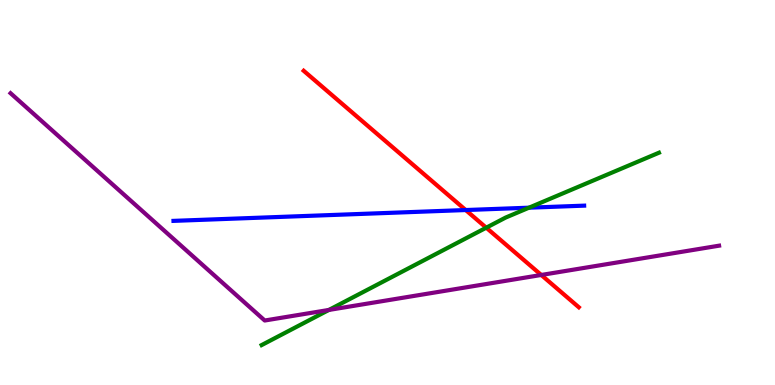[{'lines': ['blue', 'red'], 'intersections': [{'x': 6.01, 'y': 4.54}]}, {'lines': ['green', 'red'], 'intersections': [{'x': 6.27, 'y': 4.09}]}, {'lines': ['purple', 'red'], 'intersections': [{'x': 6.98, 'y': 2.86}]}, {'lines': ['blue', 'green'], 'intersections': [{'x': 6.83, 'y': 4.61}]}, {'lines': ['blue', 'purple'], 'intersections': []}, {'lines': ['green', 'purple'], 'intersections': [{'x': 4.24, 'y': 1.95}]}]